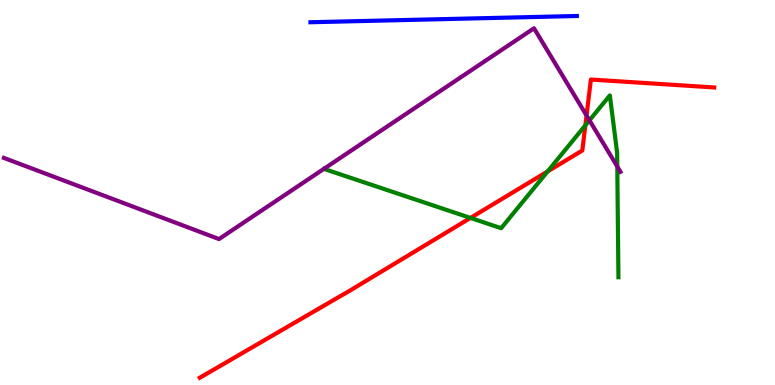[{'lines': ['blue', 'red'], 'intersections': []}, {'lines': ['green', 'red'], 'intersections': [{'x': 6.07, 'y': 4.34}, {'x': 7.07, 'y': 5.55}, {'x': 7.55, 'y': 6.74}]}, {'lines': ['purple', 'red'], 'intersections': [{'x': 7.57, 'y': 7.0}]}, {'lines': ['blue', 'green'], 'intersections': []}, {'lines': ['blue', 'purple'], 'intersections': []}, {'lines': ['green', 'purple'], 'intersections': [{'x': 7.61, 'y': 6.87}, {'x': 7.96, 'y': 5.67}]}]